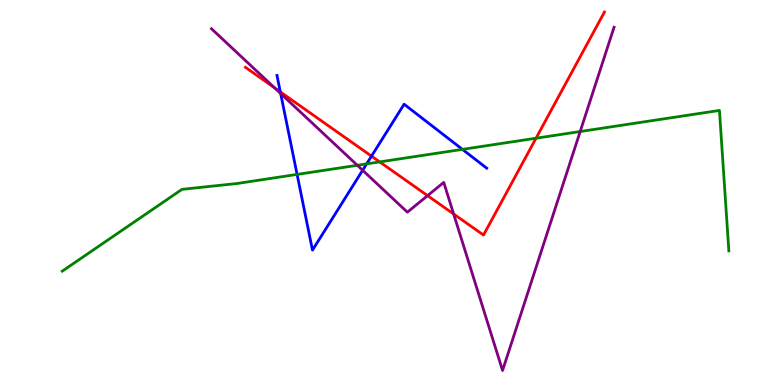[{'lines': ['blue', 'red'], 'intersections': [{'x': 3.62, 'y': 7.61}, {'x': 4.79, 'y': 5.94}]}, {'lines': ['green', 'red'], 'intersections': [{'x': 4.9, 'y': 5.79}, {'x': 6.92, 'y': 6.41}]}, {'lines': ['purple', 'red'], 'intersections': [{'x': 3.54, 'y': 7.72}, {'x': 5.52, 'y': 4.92}, {'x': 5.85, 'y': 4.44}]}, {'lines': ['blue', 'green'], 'intersections': [{'x': 3.83, 'y': 5.47}, {'x': 4.73, 'y': 5.74}, {'x': 5.97, 'y': 6.12}]}, {'lines': ['blue', 'purple'], 'intersections': [{'x': 3.62, 'y': 7.57}, {'x': 4.68, 'y': 5.58}]}, {'lines': ['green', 'purple'], 'intersections': [{'x': 4.61, 'y': 5.71}, {'x': 7.49, 'y': 6.58}]}]